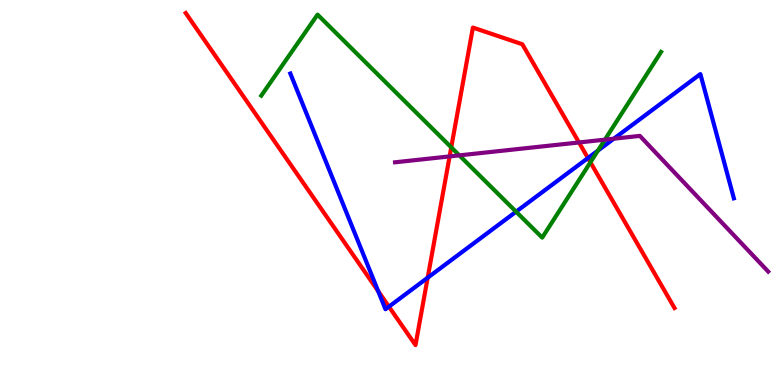[{'lines': ['blue', 'red'], 'intersections': [{'x': 4.88, 'y': 2.44}, {'x': 5.02, 'y': 2.03}, {'x': 5.52, 'y': 2.79}, {'x': 7.59, 'y': 5.9}]}, {'lines': ['green', 'red'], 'intersections': [{'x': 5.82, 'y': 6.17}, {'x': 7.62, 'y': 5.78}]}, {'lines': ['purple', 'red'], 'intersections': [{'x': 5.8, 'y': 5.94}, {'x': 7.47, 'y': 6.3}]}, {'lines': ['blue', 'green'], 'intersections': [{'x': 6.66, 'y': 4.5}, {'x': 7.72, 'y': 6.09}]}, {'lines': ['blue', 'purple'], 'intersections': [{'x': 7.92, 'y': 6.4}]}, {'lines': ['green', 'purple'], 'intersections': [{'x': 5.93, 'y': 5.96}, {'x': 7.81, 'y': 6.37}]}]